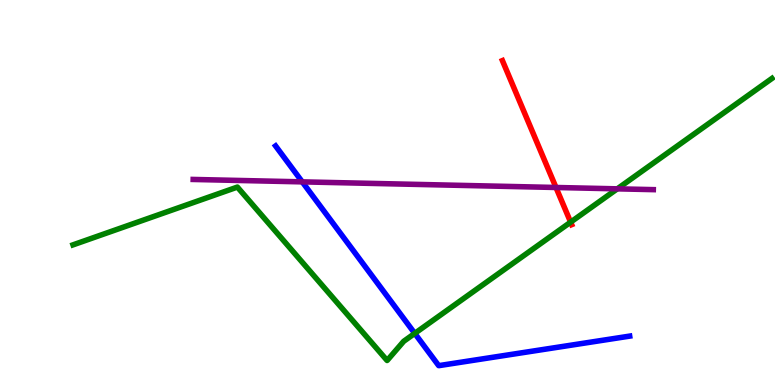[{'lines': ['blue', 'red'], 'intersections': []}, {'lines': ['green', 'red'], 'intersections': [{'x': 7.36, 'y': 4.23}]}, {'lines': ['purple', 'red'], 'intersections': [{'x': 7.17, 'y': 5.13}]}, {'lines': ['blue', 'green'], 'intersections': [{'x': 5.35, 'y': 1.34}]}, {'lines': ['blue', 'purple'], 'intersections': [{'x': 3.9, 'y': 5.28}]}, {'lines': ['green', 'purple'], 'intersections': [{'x': 7.96, 'y': 5.1}]}]